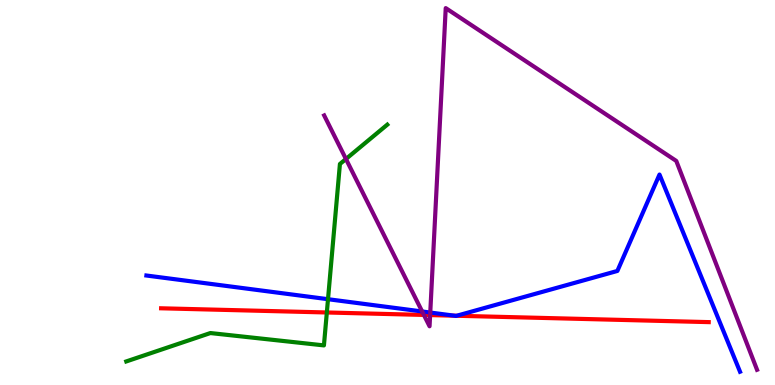[{'lines': ['blue', 'red'], 'intersections': [{'x': 5.86, 'y': 1.8}, {'x': 5.89, 'y': 1.8}]}, {'lines': ['green', 'red'], 'intersections': [{'x': 4.22, 'y': 1.88}]}, {'lines': ['purple', 'red'], 'intersections': [{'x': 5.47, 'y': 1.82}, {'x': 5.55, 'y': 1.82}]}, {'lines': ['blue', 'green'], 'intersections': [{'x': 4.23, 'y': 2.23}]}, {'lines': ['blue', 'purple'], 'intersections': [{'x': 5.45, 'y': 1.91}, {'x': 5.55, 'y': 1.88}]}, {'lines': ['green', 'purple'], 'intersections': [{'x': 4.46, 'y': 5.87}]}]